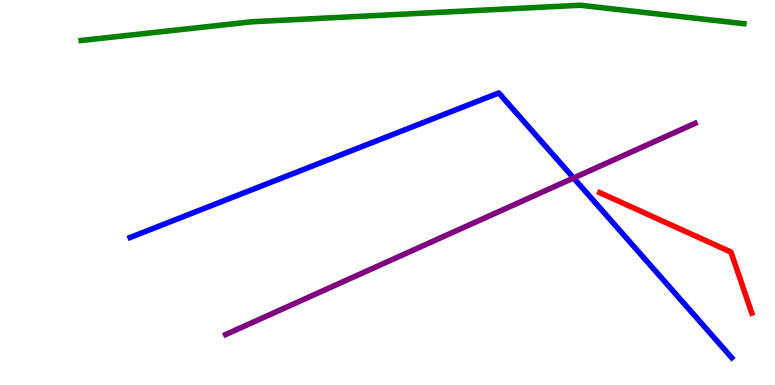[{'lines': ['blue', 'red'], 'intersections': []}, {'lines': ['green', 'red'], 'intersections': []}, {'lines': ['purple', 'red'], 'intersections': []}, {'lines': ['blue', 'green'], 'intersections': []}, {'lines': ['blue', 'purple'], 'intersections': [{'x': 7.4, 'y': 5.38}]}, {'lines': ['green', 'purple'], 'intersections': []}]